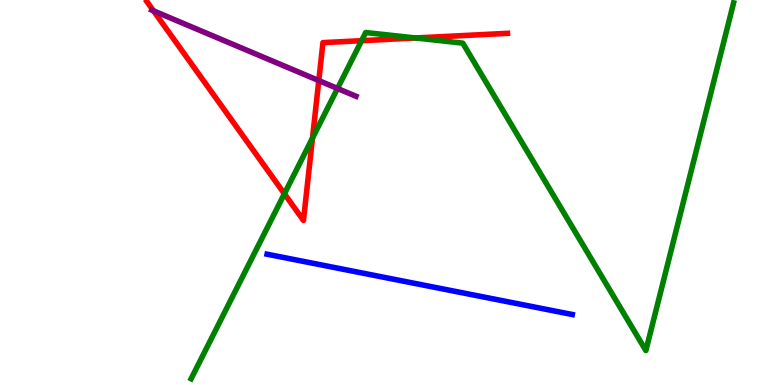[{'lines': ['blue', 'red'], 'intersections': []}, {'lines': ['green', 'red'], 'intersections': [{'x': 3.67, 'y': 4.97}, {'x': 4.03, 'y': 6.41}, {'x': 4.67, 'y': 8.94}, {'x': 5.36, 'y': 9.01}]}, {'lines': ['purple', 'red'], 'intersections': [{'x': 1.98, 'y': 9.72}, {'x': 4.11, 'y': 7.91}]}, {'lines': ['blue', 'green'], 'intersections': []}, {'lines': ['blue', 'purple'], 'intersections': []}, {'lines': ['green', 'purple'], 'intersections': [{'x': 4.35, 'y': 7.7}]}]